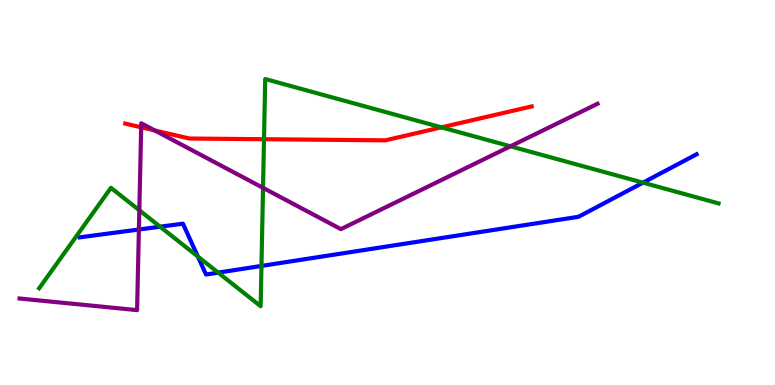[{'lines': ['blue', 'red'], 'intersections': []}, {'lines': ['green', 'red'], 'intersections': [{'x': 3.41, 'y': 6.38}, {'x': 5.7, 'y': 6.69}]}, {'lines': ['purple', 'red'], 'intersections': [{'x': 1.82, 'y': 6.69}, {'x': 2.0, 'y': 6.61}]}, {'lines': ['blue', 'green'], 'intersections': [{'x': 2.07, 'y': 4.11}, {'x': 2.55, 'y': 3.34}, {'x': 2.82, 'y': 2.92}, {'x': 3.37, 'y': 3.09}, {'x': 8.3, 'y': 5.26}]}, {'lines': ['blue', 'purple'], 'intersections': [{'x': 1.79, 'y': 4.04}]}, {'lines': ['green', 'purple'], 'intersections': [{'x': 1.8, 'y': 4.54}, {'x': 3.39, 'y': 5.12}, {'x': 6.59, 'y': 6.2}]}]